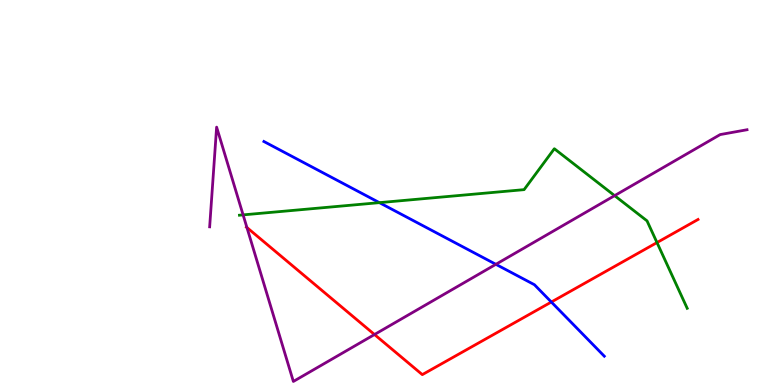[{'lines': ['blue', 'red'], 'intersections': [{'x': 7.11, 'y': 2.16}]}, {'lines': ['green', 'red'], 'intersections': [{'x': 8.48, 'y': 3.7}]}, {'lines': ['purple', 'red'], 'intersections': [{'x': 3.19, 'y': 4.09}, {'x': 4.83, 'y': 1.31}]}, {'lines': ['blue', 'green'], 'intersections': [{'x': 4.9, 'y': 4.74}]}, {'lines': ['blue', 'purple'], 'intersections': [{'x': 6.4, 'y': 3.13}]}, {'lines': ['green', 'purple'], 'intersections': [{'x': 3.14, 'y': 4.42}, {'x': 7.93, 'y': 4.92}]}]